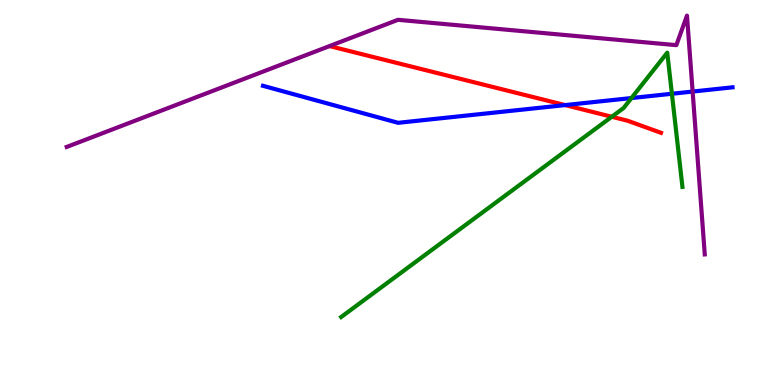[{'lines': ['blue', 'red'], 'intersections': [{'x': 7.29, 'y': 7.27}]}, {'lines': ['green', 'red'], 'intersections': [{'x': 7.89, 'y': 6.97}]}, {'lines': ['purple', 'red'], 'intersections': []}, {'lines': ['blue', 'green'], 'intersections': [{'x': 8.15, 'y': 7.45}, {'x': 8.67, 'y': 7.56}]}, {'lines': ['blue', 'purple'], 'intersections': [{'x': 8.94, 'y': 7.62}]}, {'lines': ['green', 'purple'], 'intersections': []}]